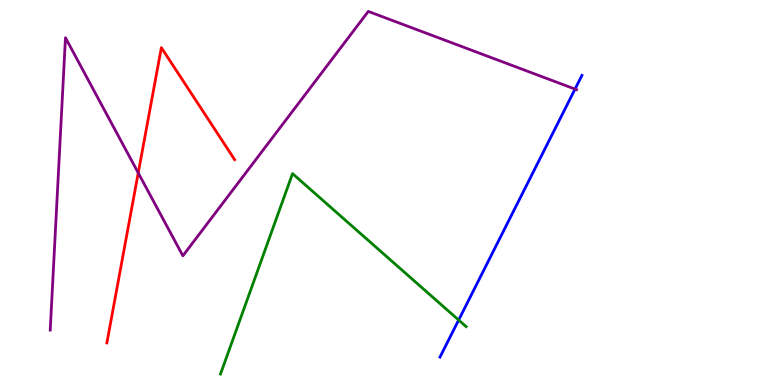[{'lines': ['blue', 'red'], 'intersections': []}, {'lines': ['green', 'red'], 'intersections': []}, {'lines': ['purple', 'red'], 'intersections': [{'x': 1.78, 'y': 5.51}]}, {'lines': ['blue', 'green'], 'intersections': [{'x': 5.92, 'y': 1.69}]}, {'lines': ['blue', 'purple'], 'intersections': [{'x': 7.42, 'y': 7.69}]}, {'lines': ['green', 'purple'], 'intersections': []}]